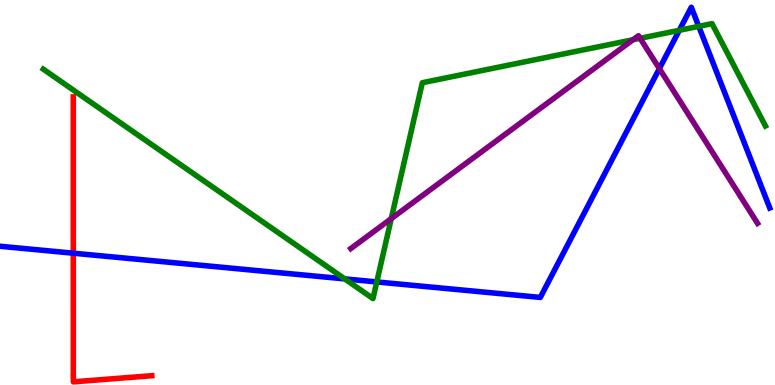[{'lines': ['blue', 'red'], 'intersections': [{'x': 0.946, 'y': 3.42}]}, {'lines': ['green', 'red'], 'intersections': []}, {'lines': ['purple', 'red'], 'intersections': []}, {'lines': ['blue', 'green'], 'intersections': [{'x': 4.45, 'y': 2.76}, {'x': 4.86, 'y': 2.68}, {'x': 8.77, 'y': 9.21}, {'x': 9.02, 'y': 9.32}]}, {'lines': ['blue', 'purple'], 'intersections': [{'x': 8.51, 'y': 8.22}]}, {'lines': ['green', 'purple'], 'intersections': [{'x': 5.05, 'y': 4.32}, {'x': 8.17, 'y': 8.97}, {'x': 8.26, 'y': 9.01}]}]